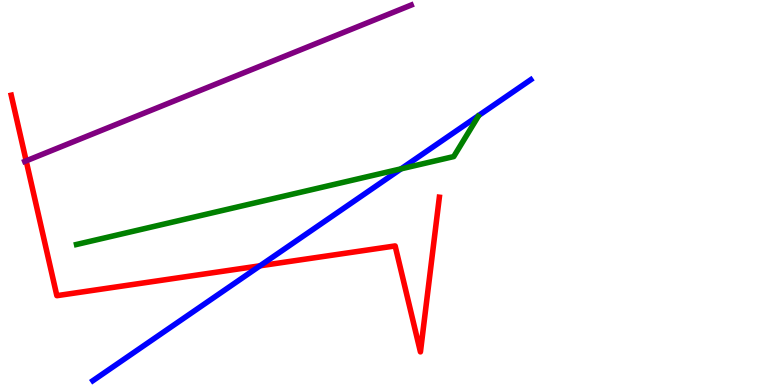[{'lines': ['blue', 'red'], 'intersections': [{'x': 3.36, 'y': 3.1}]}, {'lines': ['green', 'red'], 'intersections': []}, {'lines': ['purple', 'red'], 'intersections': [{'x': 0.338, 'y': 5.82}]}, {'lines': ['blue', 'green'], 'intersections': [{'x': 5.18, 'y': 5.61}]}, {'lines': ['blue', 'purple'], 'intersections': []}, {'lines': ['green', 'purple'], 'intersections': []}]